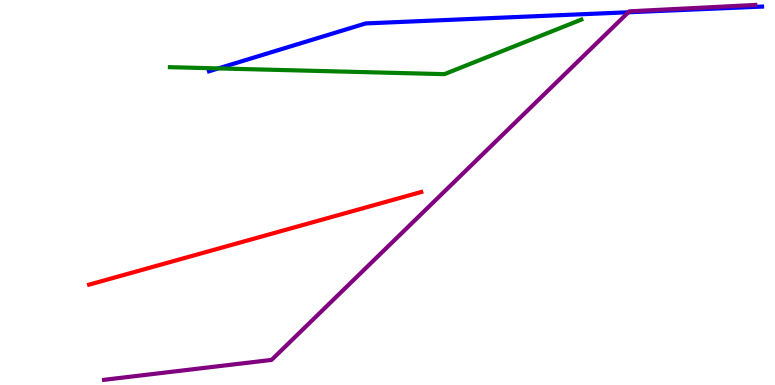[{'lines': ['blue', 'red'], 'intersections': []}, {'lines': ['green', 'red'], 'intersections': []}, {'lines': ['purple', 'red'], 'intersections': []}, {'lines': ['blue', 'green'], 'intersections': [{'x': 2.82, 'y': 8.22}]}, {'lines': ['blue', 'purple'], 'intersections': [{'x': 8.11, 'y': 9.68}]}, {'lines': ['green', 'purple'], 'intersections': []}]